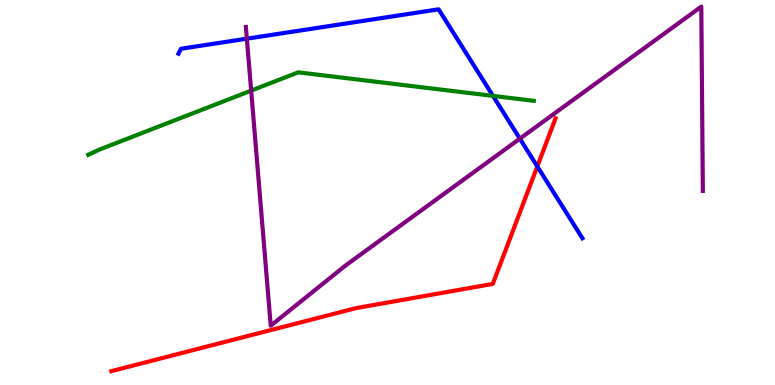[{'lines': ['blue', 'red'], 'intersections': [{'x': 6.93, 'y': 5.68}]}, {'lines': ['green', 'red'], 'intersections': []}, {'lines': ['purple', 'red'], 'intersections': []}, {'lines': ['blue', 'green'], 'intersections': [{'x': 6.36, 'y': 7.51}]}, {'lines': ['blue', 'purple'], 'intersections': [{'x': 3.19, 'y': 9.0}, {'x': 6.71, 'y': 6.4}]}, {'lines': ['green', 'purple'], 'intersections': [{'x': 3.24, 'y': 7.65}]}]